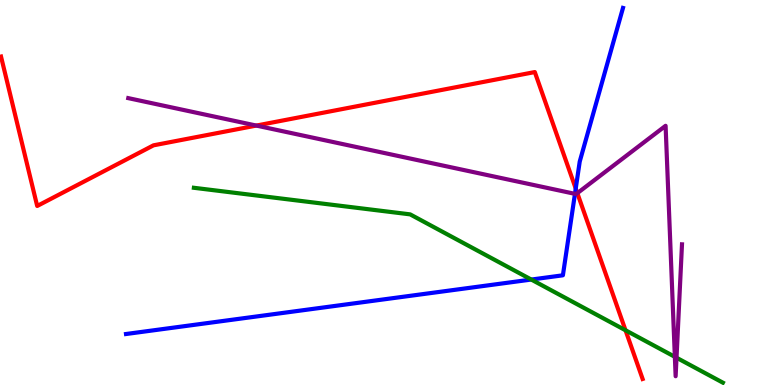[{'lines': ['blue', 'red'], 'intersections': [{'x': 7.43, 'y': 5.1}]}, {'lines': ['green', 'red'], 'intersections': [{'x': 8.07, 'y': 1.42}]}, {'lines': ['purple', 'red'], 'intersections': [{'x': 3.31, 'y': 6.74}, {'x': 7.45, 'y': 4.98}]}, {'lines': ['blue', 'green'], 'intersections': [{'x': 6.86, 'y': 2.74}]}, {'lines': ['blue', 'purple'], 'intersections': [{'x': 7.42, 'y': 4.96}]}, {'lines': ['green', 'purple'], 'intersections': [{'x': 8.71, 'y': 0.732}, {'x': 8.73, 'y': 0.709}]}]